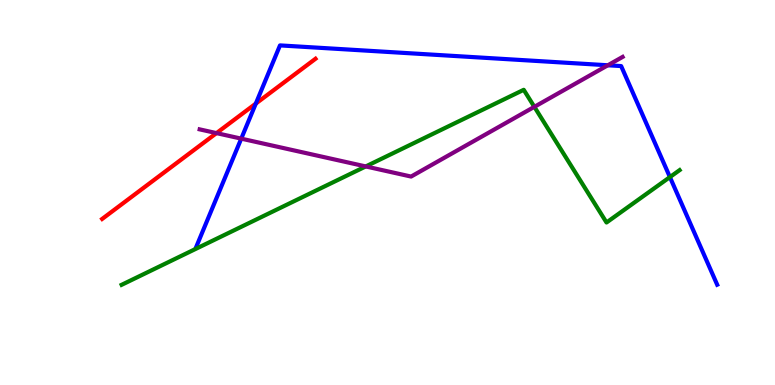[{'lines': ['blue', 'red'], 'intersections': [{'x': 3.3, 'y': 7.31}]}, {'lines': ['green', 'red'], 'intersections': []}, {'lines': ['purple', 'red'], 'intersections': [{'x': 2.79, 'y': 6.54}]}, {'lines': ['blue', 'green'], 'intersections': [{'x': 8.64, 'y': 5.4}]}, {'lines': ['blue', 'purple'], 'intersections': [{'x': 3.11, 'y': 6.4}, {'x': 7.84, 'y': 8.3}]}, {'lines': ['green', 'purple'], 'intersections': [{'x': 4.72, 'y': 5.68}, {'x': 6.89, 'y': 7.22}]}]